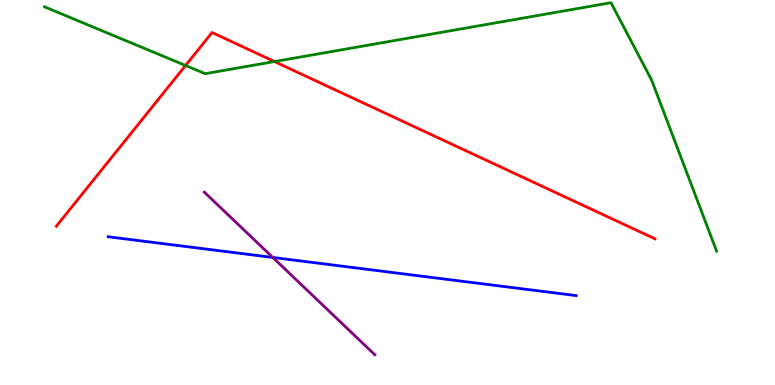[{'lines': ['blue', 'red'], 'intersections': []}, {'lines': ['green', 'red'], 'intersections': [{'x': 2.39, 'y': 8.3}, {'x': 3.54, 'y': 8.4}]}, {'lines': ['purple', 'red'], 'intersections': []}, {'lines': ['blue', 'green'], 'intersections': []}, {'lines': ['blue', 'purple'], 'intersections': [{'x': 3.52, 'y': 3.31}]}, {'lines': ['green', 'purple'], 'intersections': []}]